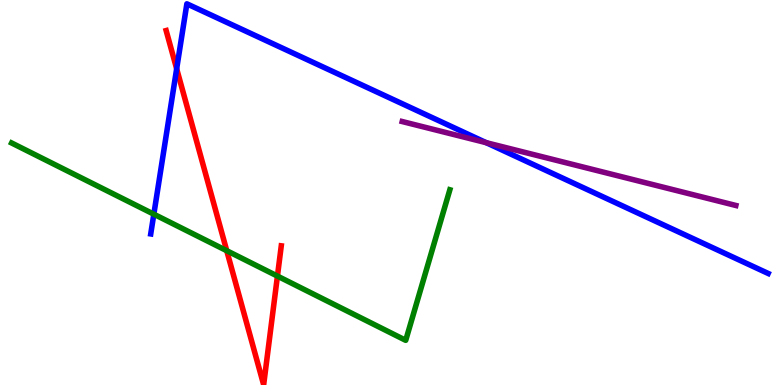[{'lines': ['blue', 'red'], 'intersections': [{'x': 2.28, 'y': 8.21}]}, {'lines': ['green', 'red'], 'intersections': [{'x': 2.93, 'y': 3.49}, {'x': 3.58, 'y': 2.83}]}, {'lines': ['purple', 'red'], 'intersections': []}, {'lines': ['blue', 'green'], 'intersections': [{'x': 1.98, 'y': 4.44}]}, {'lines': ['blue', 'purple'], 'intersections': [{'x': 6.27, 'y': 6.29}]}, {'lines': ['green', 'purple'], 'intersections': []}]